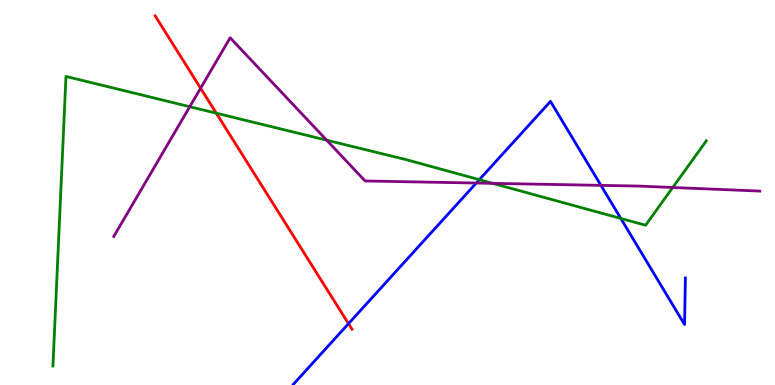[{'lines': ['blue', 'red'], 'intersections': [{'x': 4.5, 'y': 1.59}]}, {'lines': ['green', 'red'], 'intersections': [{'x': 2.79, 'y': 7.06}]}, {'lines': ['purple', 'red'], 'intersections': [{'x': 2.59, 'y': 7.71}]}, {'lines': ['blue', 'green'], 'intersections': [{'x': 6.18, 'y': 5.33}, {'x': 8.01, 'y': 4.33}]}, {'lines': ['blue', 'purple'], 'intersections': [{'x': 6.15, 'y': 5.25}, {'x': 7.75, 'y': 5.19}]}, {'lines': ['green', 'purple'], 'intersections': [{'x': 2.45, 'y': 7.23}, {'x': 4.22, 'y': 6.36}, {'x': 6.36, 'y': 5.24}, {'x': 8.68, 'y': 5.13}]}]